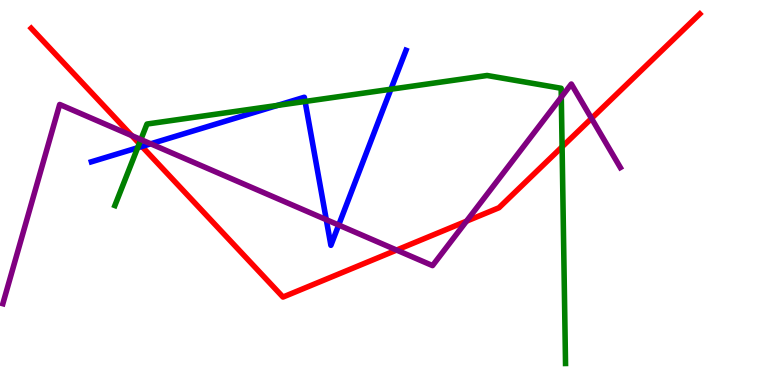[{'lines': ['blue', 'red'], 'intersections': [{'x': 1.83, 'y': 6.2}]}, {'lines': ['green', 'red'], 'intersections': [{'x': 1.8, 'y': 6.27}, {'x': 7.25, 'y': 6.19}]}, {'lines': ['purple', 'red'], 'intersections': [{'x': 1.7, 'y': 6.48}, {'x': 5.12, 'y': 3.5}, {'x': 6.02, 'y': 4.26}, {'x': 7.63, 'y': 6.92}]}, {'lines': ['blue', 'green'], 'intersections': [{'x': 1.78, 'y': 6.16}, {'x': 3.58, 'y': 7.26}, {'x': 3.94, 'y': 7.36}, {'x': 5.04, 'y': 7.68}]}, {'lines': ['blue', 'purple'], 'intersections': [{'x': 1.94, 'y': 6.26}, {'x': 4.21, 'y': 4.29}, {'x': 4.37, 'y': 4.15}]}, {'lines': ['green', 'purple'], 'intersections': [{'x': 1.82, 'y': 6.38}, {'x': 7.24, 'y': 7.48}]}]